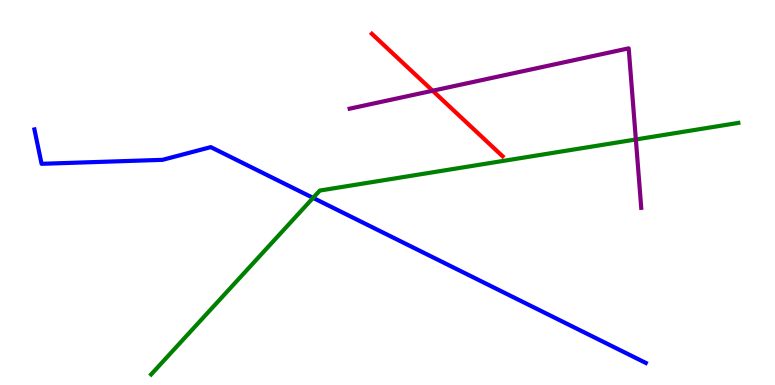[{'lines': ['blue', 'red'], 'intersections': []}, {'lines': ['green', 'red'], 'intersections': []}, {'lines': ['purple', 'red'], 'intersections': [{'x': 5.58, 'y': 7.64}]}, {'lines': ['blue', 'green'], 'intersections': [{'x': 4.04, 'y': 4.86}]}, {'lines': ['blue', 'purple'], 'intersections': []}, {'lines': ['green', 'purple'], 'intersections': [{'x': 8.2, 'y': 6.38}]}]